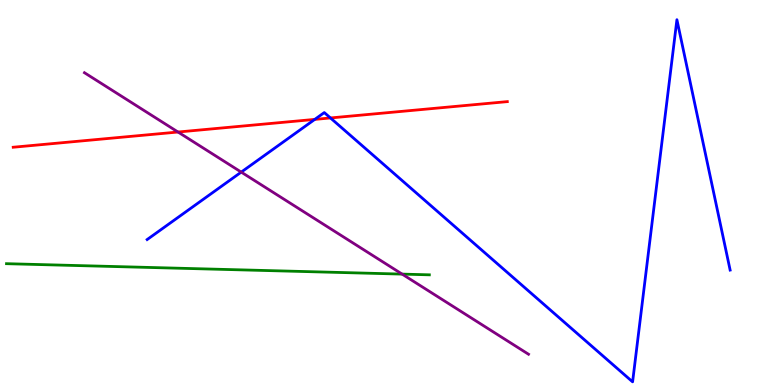[{'lines': ['blue', 'red'], 'intersections': [{'x': 4.06, 'y': 6.9}, {'x': 4.26, 'y': 6.94}]}, {'lines': ['green', 'red'], 'intersections': []}, {'lines': ['purple', 'red'], 'intersections': [{'x': 2.3, 'y': 6.57}]}, {'lines': ['blue', 'green'], 'intersections': []}, {'lines': ['blue', 'purple'], 'intersections': [{'x': 3.11, 'y': 5.53}]}, {'lines': ['green', 'purple'], 'intersections': [{'x': 5.19, 'y': 2.88}]}]